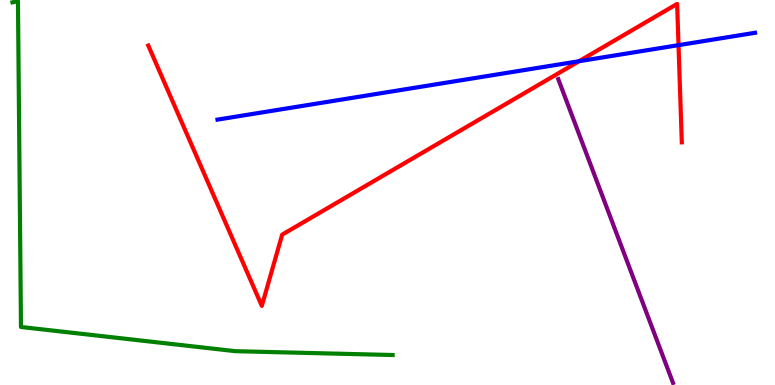[{'lines': ['blue', 'red'], 'intersections': [{'x': 7.47, 'y': 8.41}, {'x': 8.76, 'y': 8.83}]}, {'lines': ['green', 'red'], 'intersections': []}, {'lines': ['purple', 'red'], 'intersections': []}, {'lines': ['blue', 'green'], 'intersections': []}, {'lines': ['blue', 'purple'], 'intersections': []}, {'lines': ['green', 'purple'], 'intersections': []}]